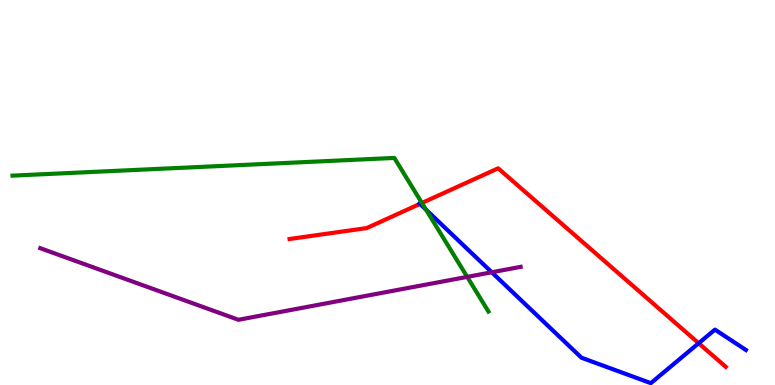[{'lines': ['blue', 'red'], 'intersections': [{'x': 5.42, 'y': 4.7}, {'x': 9.02, 'y': 1.09}]}, {'lines': ['green', 'red'], 'intersections': [{'x': 5.44, 'y': 4.73}]}, {'lines': ['purple', 'red'], 'intersections': []}, {'lines': ['blue', 'green'], 'intersections': [{'x': 5.5, 'y': 4.55}]}, {'lines': ['blue', 'purple'], 'intersections': [{'x': 6.35, 'y': 2.93}]}, {'lines': ['green', 'purple'], 'intersections': [{'x': 6.03, 'y': 2.81}]}]